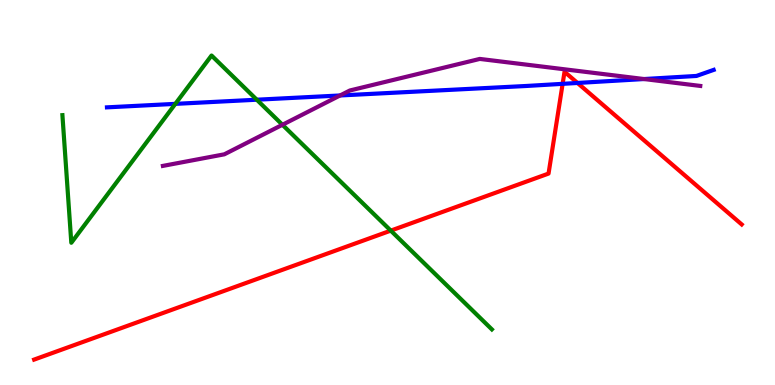[{'lines': ['blue', 'red'], 'intersections': [{'x': 7.26, 'y': 7.82}, {'x': 7.45, 'y': 7.85}]}, {'lines': ['green', 'red'], 'intersections': [{'x': 5.04, 'y': 4.01}]}, {'lines': ['purple', 'red'], 'intersections': []}, {'lines': ['blue', 'green'], 'intersections': [{'x': 2.26, 'y': 7.3}, {'x': 3.31, 'y': 7.41}]}, {'lines': ['blue', 'purple'], 'intersections': [{'x': 4.39, 'y': 7.52}, {'x': 8.31, 'y': 7.95}]}, {'lines': ['green', 'purple'], 'intersections': [{'x': 3.64, 'y': 6.76}]}]